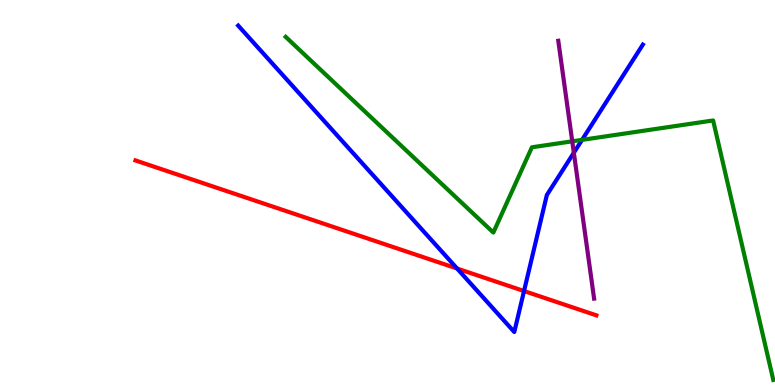[{'lines': ['blue', 'red'], 'intersections': [{'x': 5.9, 'y': 3.02}, {'x': 6.76, 'y': 2.44}]}, {'lines': ['green', 'red'], 'intersections': []}, {'lines': ['purple', 'red'], 'intersections': []}, {'lines': ['blue', 'green'], 'intersections': [{'x': 7.51, 'y': 6.37}]}, {'lines': ['blue', 'purple'], 'intersections': [{'x': 7.4, 'y': 6.03}]}, {'lines': ['green', 'purple'], 'intersections': [{'x': 7.38, 'y': 6.33}]}]